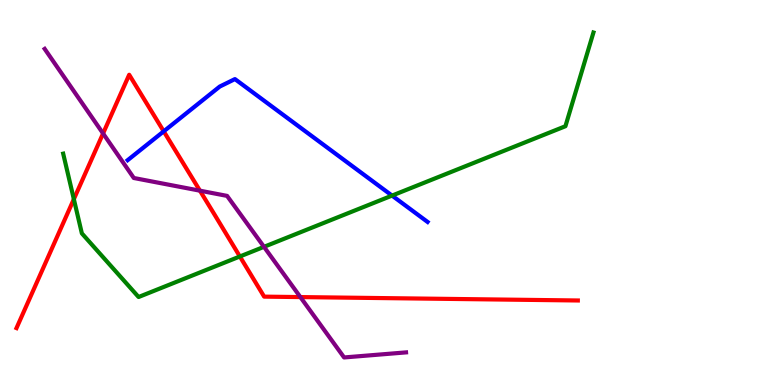[{'lines': ['blue', 'red'], 'intersections': [{'x': 2.11, 'y': 6.59}]}, {'lines': ['green', 'red'], 'intersections': [{'x': 0.953, 'y': 4.83}, {'x': 3.1, 'y': 3.34}]}, {'lines': ['purple', 'red'], 'intersections': [{'x': 1.33, 'y': 6.53}, {'x': 2.58, 'y': 5.05}, {'x': 3.88, 'y': 2.28}]}, {'lines': ['blue', 'green'], 'intersections': [{'x': 5.06, 'y': 4.92}]}, {'lines': ['blue', 'purple'], 'intersections': []}, {'lines': ['green', 'purple'], 'intersections': [{'x': 3.41, 'y': 3.59}]}]